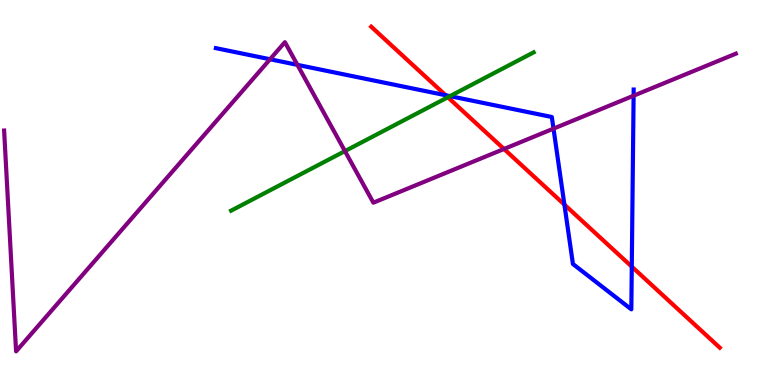[{'lines': ['blue', 'red'], 'intersections': [{'x': 5.75, 'y': 7.53}, {'x': 7.28, 'y': 4.69}, {'x': 8.15, 'y': 3.07}]}, {'lines': ['green', 'red'], 'intersections': [{'x': 5.78, 'y': 7.47}]}, {'lines': ['purple', 'red'], 'intersections': [{'x': 6.5, 'y': 6.13}]}, {'lines': ['blue', 'green'], 'intersections': [{'x': 5.81, 'y': 7.5}]}, {'lines': ['blue', 'purple'], 'intersections': [{'x': 3.48, 'y': 8.46}, {'x': 3.84, 'y': 8.32}, {'x': 7.14, 'y': 6.66}, {'x': 8.18, 'y': 7.51}]}, {'lines': ['green', 'purple'], 'intersections': [{'x': 4.45, 'y': 6.08}]}]